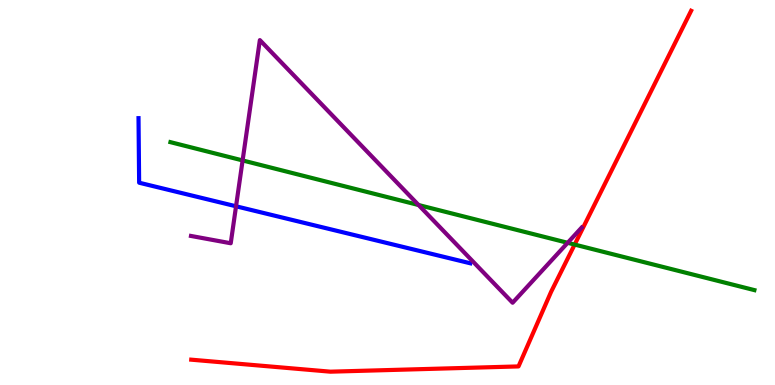[{'lines': ['blue', 'red'], 'intersections': []}, {'lines': ['green', 'red'], 'intersections': [{'x': 7.41, 'y': 3.65}]}, {'lines': ['purple', 'red'], 'intersections': []}, {'lines': ['blue', 'green'], 'intersections': []}, {'lines': ['blue', 'purple'], 'intersections': [{'x': 3.05, 'y': 4.64}]}, {'lines': ['green', 'purple'], 'intersections': [{'x': 3.13, 'y': 5.83}, {'x': 5.4, 'y': 4.67}, {'x': 7.32, 'y': 3.69}]}]